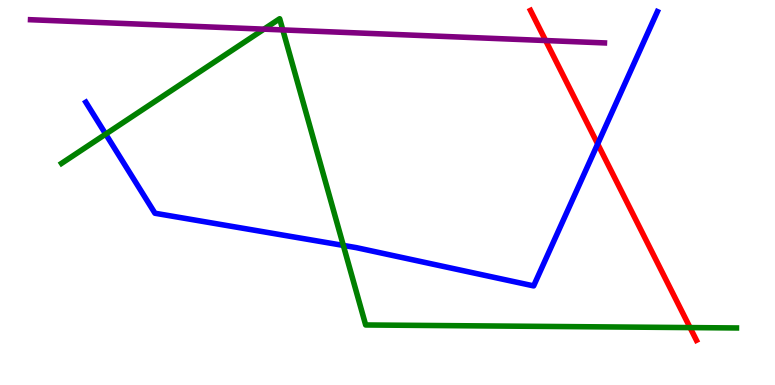[{'lines': ['blue', 'red'], 'intersections': [{'x': 7.71, 'y': 6.26}]}, {'lines': ['green', 'red'], 'intersections': [{'x': 8.9, 'y': 1.49}]}, {'lines': ['purple', 'red'], 'intersections': [{'x': 7.04, 'y': 8.95}]}, {'lines': ['blue', 'green'], 'intersections': [{'x': 1.36, 'y': 6.52}, {'x': 4.43, 'y': 3.63}]}, {'lines': ['blue', 'purple'], 'intersections': []}, {'lines': ['green', 'purple'], 'intersections': [{'x': 3.41, 'y': 9.24}, {'x': 3.65, 'y': 9.22}]}]